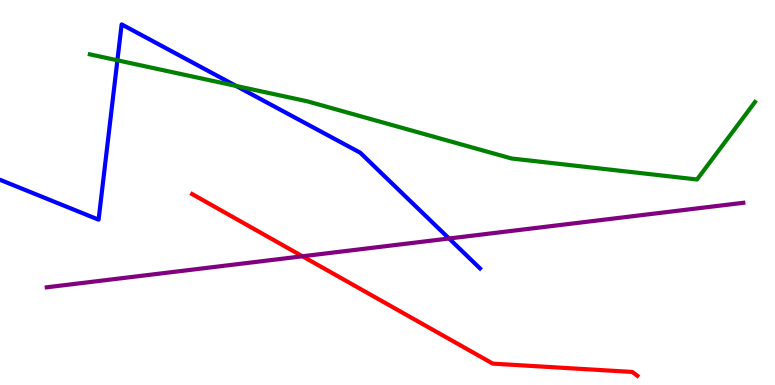[{'lines': ['blue', 'red'], 'intersections': []}, {'lines': ['green', 'red'], 'intersections': []}, {'lines': ['purple', 'red'], 'intersections': [{'x': 3.9, 'y': 3.34}]}, {'lines': ['blue', 'green'], 'intersections': [{'x': 1.51, 'y': 8.43}, {'x': 3.05, 'y': 7.77}]}, {'lines': ['blue', 'purple'], 'intersections': [{'x': 5.79, 'y': 3.81}]}, {'lines': ['green', 'purple'], 'intersections': []}]